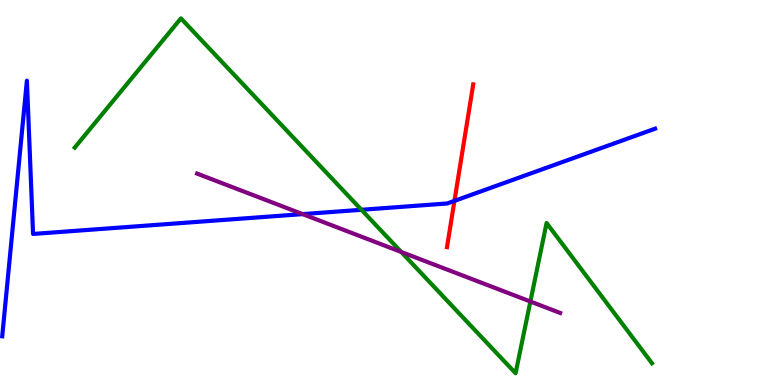[{'lines': ['blue', 'red'], 'intersections': [{'x': 5.86, 'y': 4.78}]}, {'lines': ['green', 'red'], 'intersections': []}, {'lines': ['purple', 'red'], 'intersections': []}, {'lines': ['blue', 'green'], 'intersections': [{'x': 4.66, 'y': 4.55}]}, {'lines': ['blue', 'purple'], 'intersections': [{'x': 3.91, 'y': 4.44}]}, {'lines': ['green', 'purple'], 'intersections': [{'x': 5.18, 'y': 3.46}, {'x': 6.84, 'y': 2.17}]}]